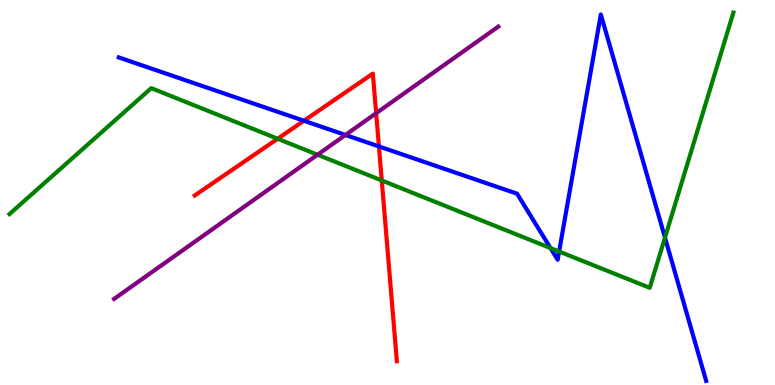[{'lines': ['blue', 'red'], 'intersections': [{'x': 3.92, 'y': 6.86}, {'x': 4.89, 'y': 6.2}]}, {'lines': ['green', 'red'], 'intersections': [{'x': 3.58, 'y': 6.4}, {'x': 4.93, 'y': 5.31}]}, {'lines': ['purple', 'red'], 'intersections': [{'x': 4.85, 'y': 7.06}]}, {'lines': ['blue', 'green'], 'intersections': [{'x': 7.1, 'y': 3.56}, {'x': 7.21, 'y': 3.47}, {'x': 8.58, 'y': 3.83}]}, {'lines': ['blue', 'purple'], 'intersections': [{'x': 4.46, 'y': 6.49}]}, {'lines': ['green', 'purple'], 'intersections': [{'x': 4.1, 'y': 5.98}]}]